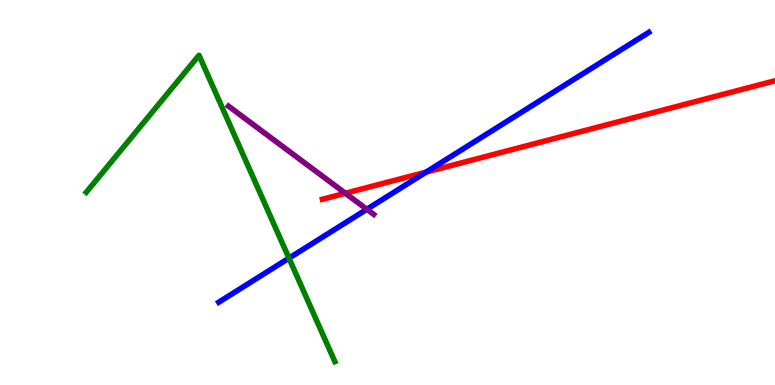[{'lines': ['blue', 'red'], 'intersections': [{'x': 5.5, 'y': 5.53}]}, {'lines': ['green', 'red'], 'intersections': []}, {'lines': ['purple', 'red'], 'intersections': [{'x': 4.46, 'y': 4.98}]}, {'lines': ['blue', 'green'], 'intersections': [{'x': 3.73, 'y': 3.29}]}, {'lines': ['blue', 'purple'], 'intersections': [{'x': 4.73, 'y': 4.56}]}, {'lines': ['green', 'purple'], 'intersections': []}]